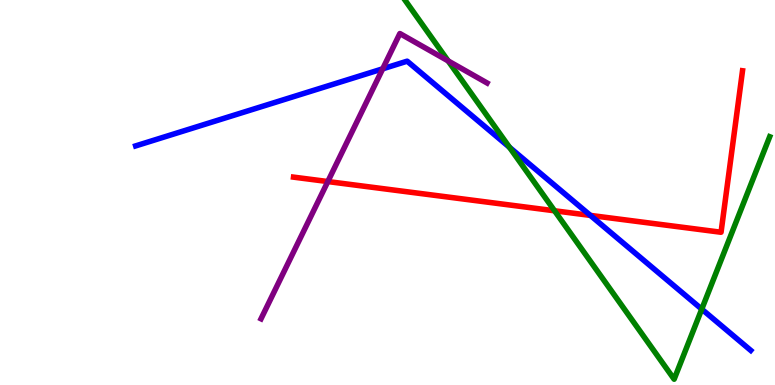[{'lines': ['blue', 'red'], 'intersections': [{'x': 7.62, 'y': 4.41}]}, {'lines': ['green', 'red'], 'intersections': [{'x': 7.16, 'y': 4.53}]}, {'lines': ['purple', 'red'], 'intersections': [{'x': 4.23, 'y': 5.28}]}, {'lines': ['blue', 'green'], 'intersections': [{'x': 6.57, 'y': 6.17}, {'x': 9.05, 'y': 1.97}]}, {'lines': ['blue', 'purple'], 'intersections': [{'x': 4.94, 'y': 8.21}]}, {'lines': ['green', 'purple'], 'intersections': [{'x': 5.78, 'y': 8.42}]}]